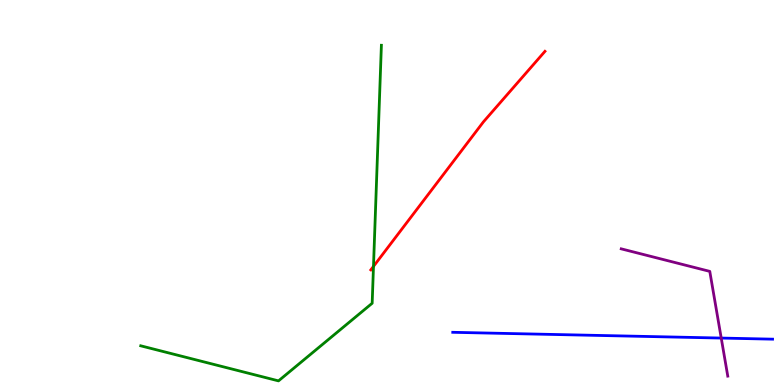[{'lines': ['blue', 'red'], 'intersections': []}, {'lines': ['green', 'red'], 'intersections': [{'x': 4.82, 'y': 3.08}]}, {'lines': ['purple', 'red'], 'intersections': []}, {'lines': ['blue', 'green'], 'intersections': []}, {'lines': ['blue', 'purple'], 'intersections': [{'x': 9.31, 'y': 1.22}]}, {'lines': ['green', 'purple'], 'intersections': []}]